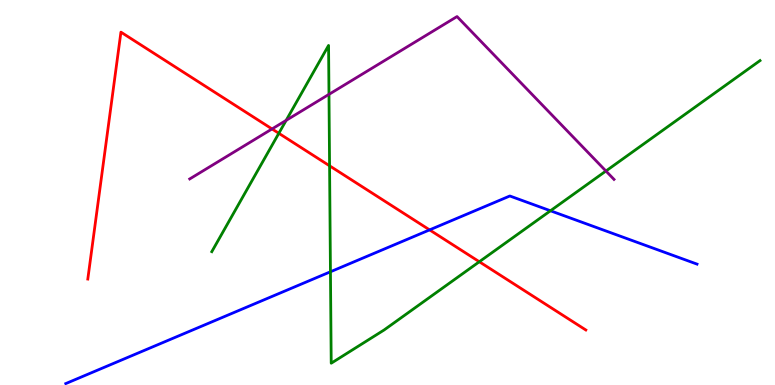[{'lines': ['blue', 'red'], 'intersections': [{'x': 5.54, 'y': 4.03}]}, {'lines': ['green', 'red'], 'intersections': [{'x': 3.6, 'y': 6.54}, {'x': 4.25, 'y': 5.69}, {'x': 6.18, 'y': 3.2}]}, {'lines': ['purple', 'red'], 'intersections': [{'x': 3.51, 'y': 6.65}]}, {'lines': ['blue', 'green'], 'intersections': [{'x': 4.26, 'y': 2.94}, {'x': 7.1, 'y': 4.53}]}, {'lines': ['blue', 'purple'], 'intersections': []}, {'lines': ['green', 'purple'], 'intersections': [{'x': 3.69, 'y': 6.87}, {'x': 4.24, 'y': 7.55}, {'x': 7.82, 'y': 5.56}]}]